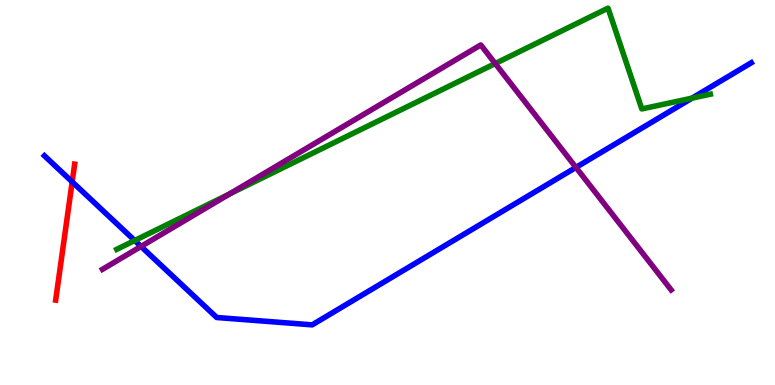[{'lines': ['blue', 'red'], 'intersections': [{'x': 0.931, 'y': 5.28}]}, {'lines': ['green', 'red'], 'intersections': []}, {'lines': ['purple', 'red'], 'intersections': []}, {'lines': ['blue', 'green'], 'intersections': [{'x': 1.74, 'y': 3.75}, {'x': 8.93, 'y': 7.45}]}, {'lines': ['blue', 'purple'], 'intersections': [{'x': 1.82, 'y': 3.6}, {'x': 7.43, 'y': 5.65}]}, {'lines': ['green', 'purple'], 'intersections': [{'x': 2.96, 'y': 4.96}, {'x': 6.39, 'y': 8.35}]}]